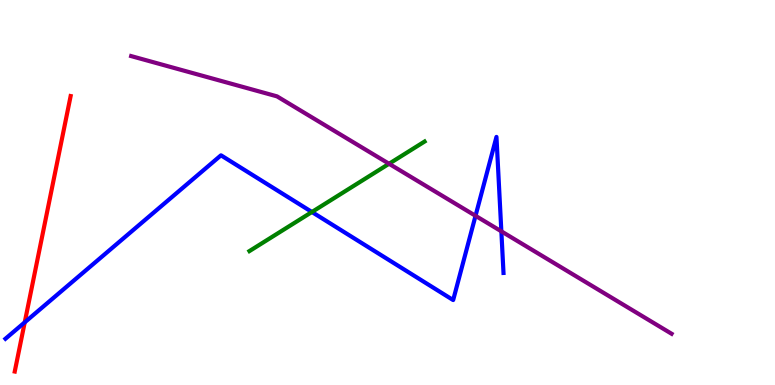[{'lines': ['blue', 'red'], 'intersections': [{'x': 0.319, 'y': 1.63}]}, {'lines': ['green', 'red'], 'intersections': []}, {'lines': ['purple', 'red'], 'intersections': []}, {'lines': ['blue', 'green'], 'intersections': [{'x': 4.02, 'y': 4.49}]}, {'lines': ['blue', 'purple'], 'intersections': [{'x': 6.14, 'y': 4.39}, {'x': 6.47, 'y': 3.99}]}, {'lines': ['green', 'purple'], 'intersections': [{'x': 5.02, 'y': 5.75}]}]